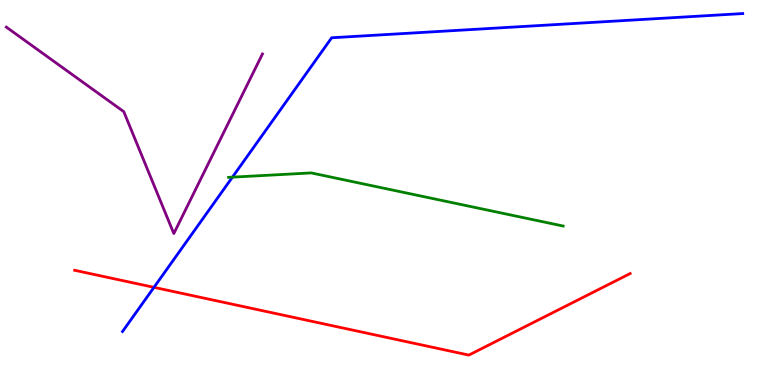[{'lines': ['blue', 'red'], 'intersections': [{'x': 1.99, 'y': 2.54}]}, {'lines': ['green', 'red'], 'intersections': []}, {'lines': ['purple', 'red'], 'intersections': []}, {'lines': ['blue', 'green'], 'intersections': [{'x': 3.0, 'y': 5.4}]}, {'lines': ['blue', 'purple'], 'intersections': []}, {'lines': ['green', 'purple'], 'intersections': []}]